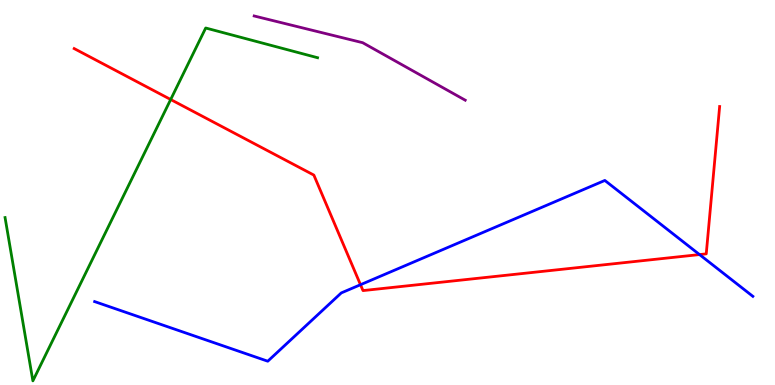[{'lines': ['blue', 'red'], 'intersections': [{'x': 4.65, 'y': 2.6}, {'x': 9.03, 'y': 3.39}]}, {'lines': ['green', 'red'], 'intersections': [{'x': 2.2, 'y': 7.42}]}, {'lines': ['purple', 'red'], 'intersections': []}, {'lines': ['blue', 'green'], 'intersections': []}, {'lines': ['blue', 'purple'], 'intersections': []}, {'lines': ['green', 'purple'], 'intersections': []}]